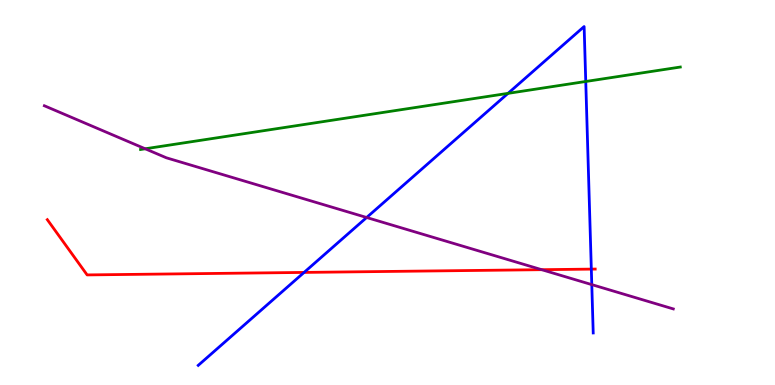[{'lines': ['blue', 'red'], 'intersections': [{'x': 3.92, 'y': 2.92}, {'x': 7.63, 'y': 3.01}]}, {'lines': ['green', 'red'], 'intersections': []}, {'lines': ['purple', 'red'], 'intersections': [{'x': 6.99, 'y': 3.0}]}, {'lines': ['blue', 'green'], 'intersections': [{'x': 6.56, 'y': 7.57}, {'x': 7.56, 'y': 7.88}]}, {'lines': ['blue', 'purple'], 'intersections': [{'x': 4.73, 'y': 4.35}, {'x': 7.64, 'y': 2.61}]}, {'lines': ['green', 'purple'], 'intersections': [{'x': 1.87, 'y': 6.14}]}]